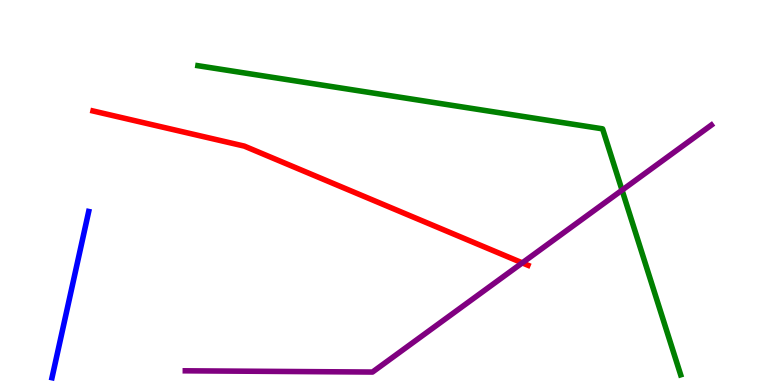[{'lines': ['blue', 'red'], 'intersections': []}, {'lines': ['green', 'red'], 'intersections': []}, {'lines': ['purple', 'red'], 'intersections': [{'x': 6.74, 'y': 3.17}]}, {'lines': ['blue', 'green'], 'intersections': []}, {'lines': ['blue', 'purple'], 'intersections': []}, {'lines': ['green', 'purple'], 'intersections': [{'x': 8.03, 'y': 5.06}]}]